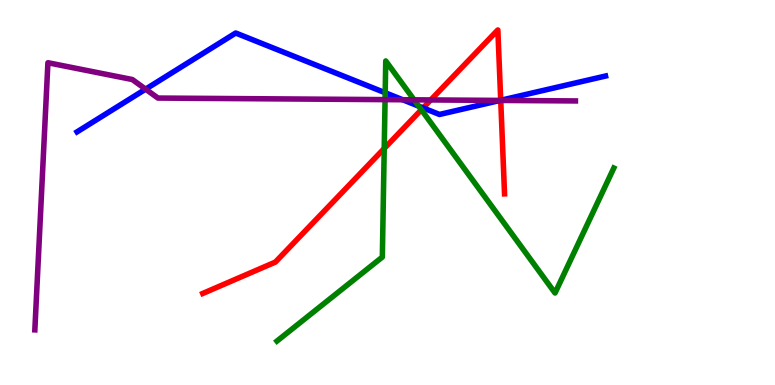[{'lines': ['blue', 'red'], 'intersections': [{'x': 5.46, 'y': 7.2}, {'x': 6.46, 'y': 7.4}]}, {'lines': ['green', 'red'], 'intersections': [{'x': 4.96, 'y': 6.14}, {'x': 5.44, 'y': 7.15}]}, {'lines': ['purple', 'red'], 'intersections': [{'x': 5.56, 'y': 7.4}, {'x': 6.46, 'y': 7.39}]}, {'lines': ['blue', 'green'], 'intersections': [{'x': 4.97, 'y': 7.59}, {'x': 5.4, 'y': 7.24}]}, {'lines': ['blue', 'purple'], 'intersections': [{'x': 1.88, 'y': 7.68}, {'x': 5.2, 'y': 7.41}, {'x': 6.45, 'y': 7.39}]}, {'lines': ['green', 'purple'], 'intersections': [{'x': 4.97, 'y': 7.41}, {'x': 5.34, 'y': 7.41}]}]